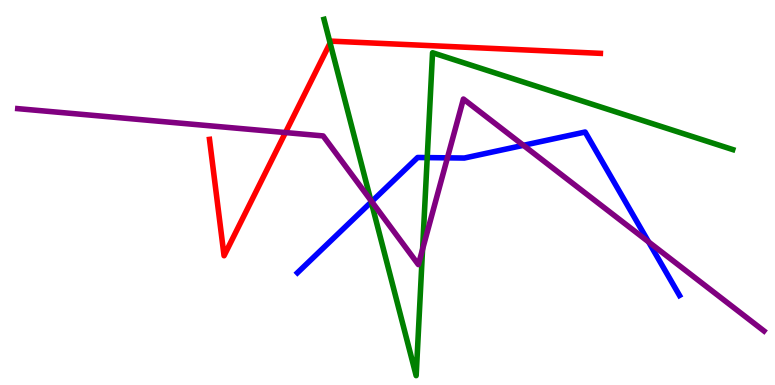[{'lines': ['blue', 'red'], 'intersections': []}, {'lines': ['green', 'red'], 'intersections': [{'x': 4.26, 'y': 8.88}]}, {'lines': ['purple', 'red'], 'intersections': [{'x': 3.68, 'y': 6.56}]}, {'lines': ['blue', 'green'], 'intersections': [{'x': 4.79, 'y': 4.75}, {'x': 5.51, 'y': 5.91}]}, {'lines': ['blue', 'purple'], 'intersections': [{'x': 4.8, 'y': 4.76}, {'x': 5.77, 'y': 5.9}, {'x': 6.75, 'y': 6.23}, {'x': 8.37, 'y': 3.72}]}, {'lines': ['green', 'purple'], 'intersections': [{'x': 4.78, 'y': 4.8}, {'x': 5.45, 'y': 3.53}]}]